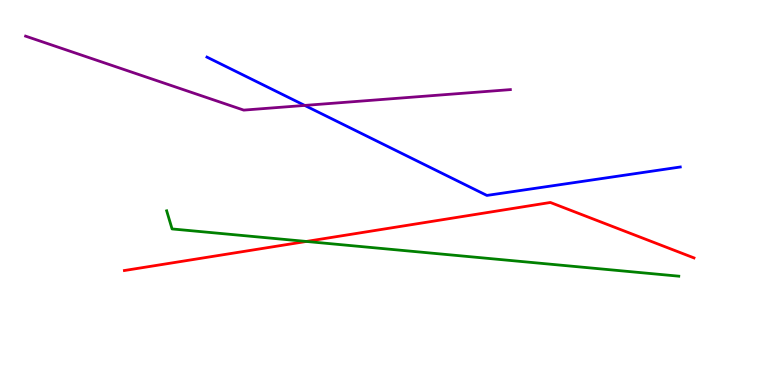[{'lines': ['blue', 'red'], 'intersections': []}, {'lines': ['green', 'red'], 'intersections': [{'x': 3.95, 'y': 3.73}]}, {'lines': ['purple', 'red'], 'intersections': []}, {'lines': ['blue', 'green'], 'intersections': []}, {'lines': ['blue', 'purple'], 'intersections': [{'x': 3.93, 'y': 7.26}]}, {'lines': ['green', 'purple'], 'intersections': []}]